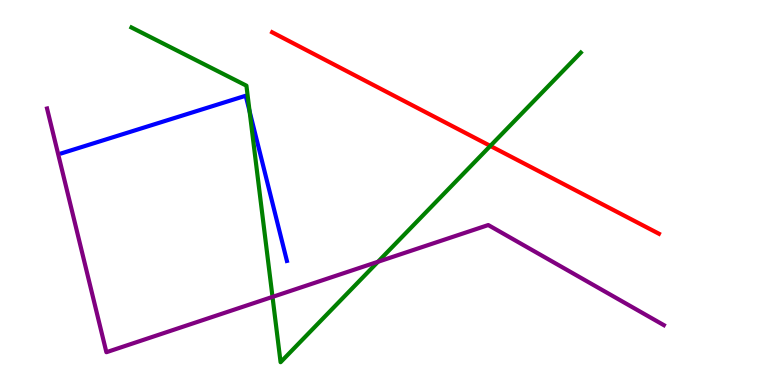[{'lines': ['blue', 'red'], 'intersections': []}, {'lines': ['green', 'red'], 'intersections': [{'x': 6.33, 'y': 6.21}]}, {'lines': ['purple', 'red'], 'intersections': []}, {'lines': ['blue', 'green'], 'intersections': [{'x': 3.22, 'y': 7.11}]}, {'lines': ['blue', 'purple'], 'intersections': []}, {'lines': ['green', 'purple'], 'intersections': [{'x': 3.52, 'y': 2.29}, {'x': 4.88, 'y': 3.2}]}]